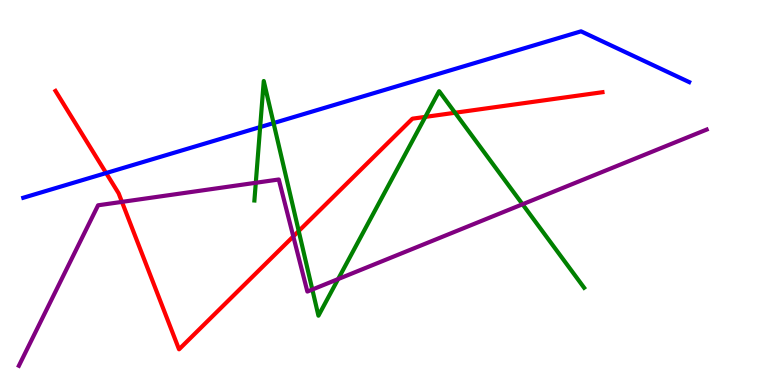[{'lines': ['blue', 'red'], 'intersections': [{'x': 1.37, 'y': 5.51}]}, {'lines': ['green', 'red'], 'intersections': [{'x': 3.85, 'y': 4.0}, {'x': 5.49, 'y': 6.96}, {'x': 5.87, 'y': 7.07}]}, {'lines': ['purple', 'red'], 'intersections': [{'x': 1.57, 'y': 4.76}, {'x': 3.78, 'y': 3.86}]}, {'lines': ['blue', 'green'], 'intersections': [{'x': 3.36, 'y': 6.7}, {'x': 3.53, 'y': 6.8}]}, {'lines': ['blue', 'purple'], 'intersections': []}, {'lines': ['green', 'purple'], 'intersections': [{'x': 3.3, 'y': 5.25}, {'x': 4.03, 'y': 2.48}, {'x': 4.36, 'y': 2.75}, {'x': 6.74, 'y': 4.69}]}]